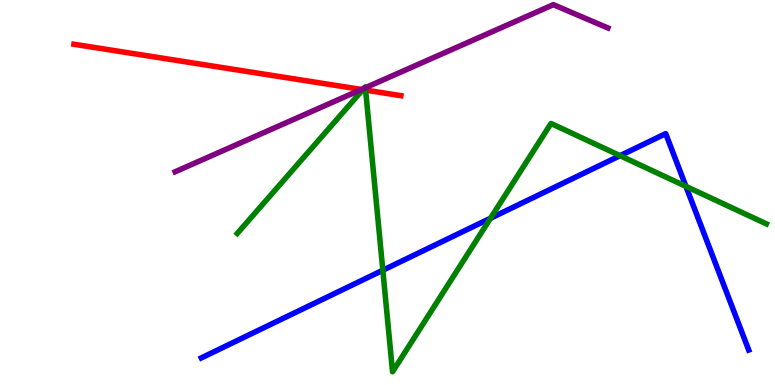[{'lines': ['blue', 'red'], 'intersections': []}, {'lines': ['green', 'red'], 'intersections': [{'x': 4.68, 'y': 7.67}, {'x': 4.72, 'y': 7.66}]}, {'lines': ['purple', 'red'], 'intersections': [{'x': 4.66, 'y': 7.68}]}, {'lines': ['blue', 'green'], 'intersections': [{'x': 4.94, 'y': 2.98}, {'x': 6.33, 'y': 4.33}, {'x': 8.0, 'y': 5.96}, {'x': 8.85, 'y': 5.16}]}, {'lines': ['blue', 'purple'], 'intersections': []}, {'lines': ['green', 'purple'], 'intersections': [{'x': 4.7, 'y': 7.71}, {'x': 4.71, 'y': 7.72}]}]